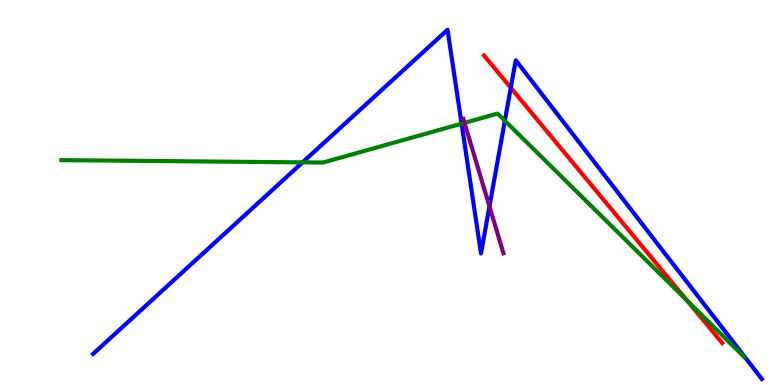[{'lines': ['blue', 'red'], 'intersections': [{'x': 6.59, 'y': 7.72}]}, {'lines': ['green', 'red'], 'intersections': [{'x': 8.87, 'y': 2.19}]}, {'lines': ['purple', 'red'], 'intersections': []}, {'lines': ['blue', 'green'], 'intersections': [{'x': 3.9, 'y': 5.78}, {'x': 5.96, 'y': 6.79}, {'x': 6.51, 'y': 6.86}]}, {'lines': ['blue', 'purple'], 'intersections': [{'x': 6.32, 'y': 4.64}]}, {'lines': ['green', 'purple'], 'intersections': [{'x': 5.99, 'y': 6.81}]}]